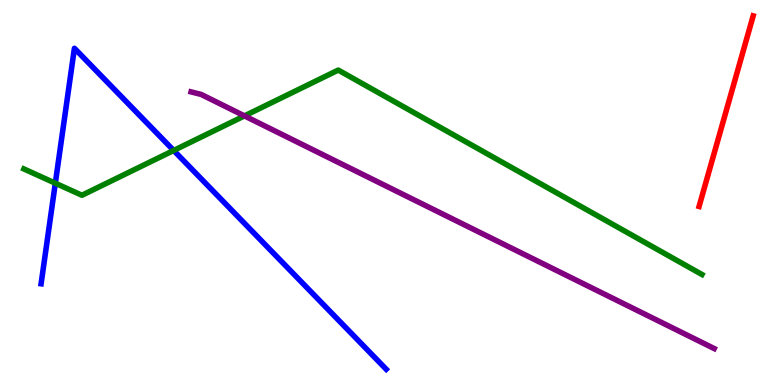[{'lines': ['blue', 'red'], 'intersections': []}, {'lines': ['green', 'red'], 'intersections': []}, {'lines': ['purple', 'red'], 'intersections': []}, {'lines': ['blue', 'green'], 'intersections': [{'x': 0.714, 'y': 5.24}, {'x': 2.24, 'y': 6.09}]}, {'lines': ['blue', 'purple'], 'intersections': []}, {'lines': ['green', 'purple'], 'intersections': [{'x': 3.15, 'y': 6.99}]}]